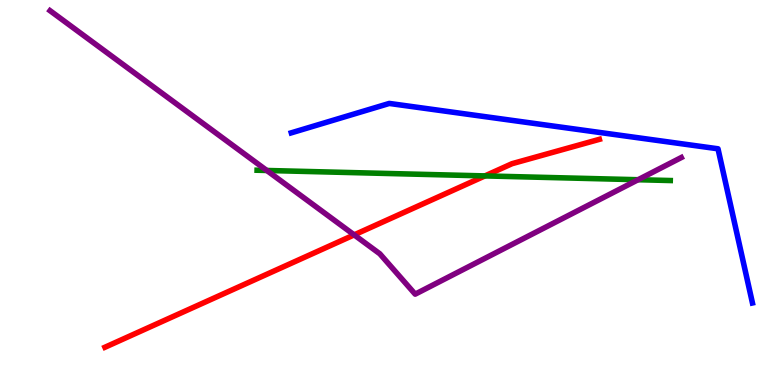[{'lines': ['blue', 'red'], 'intersections': []}, {'lines': ['green', 'red'], 'intersections': [{'x': 6.26, 'y': 5.43}]}, {'lines': ['purple', 'red'], 'intersections': [{'x': 4.57, 'y': 3.9}]}, {'lines': ['blue', 'green'], 'intersections': []}, {'lines': ['blue', 'purple'], 'intersections': []}, {'lines': ['green', 'purple'], 'intersections': [{'x': 3.44, 'y': 5.57}, {'x': 8.23, 'y': 5.33}]}]